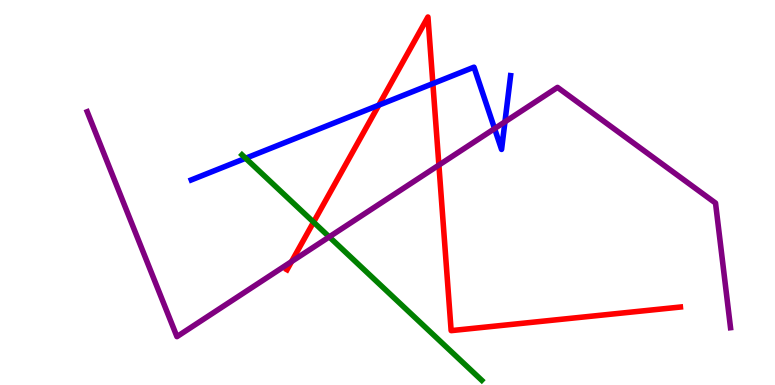[{'lines': ['blue', 'red'], 'intersections': [{'x': 4.89, 'y': 7.27}, {'x': 5.59, 'y': 7.83}]}, {'lines': ['green', 'red'], 'intersections': [{'x': 4.05, 'y': 4.23}]}, {'lines': ['purple', 'red'], 'intersections': [{'x': 3.76, 'y': 3.21}, {'x': 5.66, 'y': 5.71}]}, {'lines': ['blue', 'green'], 'intersections': [{'x': 3.17, 'y': 5.89}]}, {'lines': ['blue', 'purple'], 'intersections': [{'x': 6.38, 'y': 6.66}, {'x': 6.52, 'y': 6.84}]}, {'lines': ['green', 'purple'], 'intersections': [{'x': 4.25, 'y': 3.85}]}]